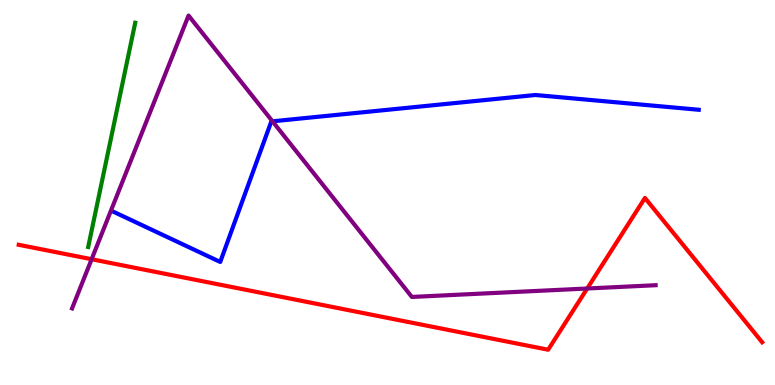[{'lines': ['blue', 'red'], 'intersections': []}, {'lines': ['green', 'red'], 'intersections': []}, {'lines': ['purple', 'red'], 'intersections': [{'x': 1.18, 'y': 3.27}, {'x': 7.58, 'y': 2.51}]}, {'lines': ['blue', 'green'], 'intersections': []}, {'lines': ['blue', 'purple'], 'intersections': [{'x': 3.52, 'y': 6.85}]}, {'lines': ['green', 'purple'], 'intersections': []}]